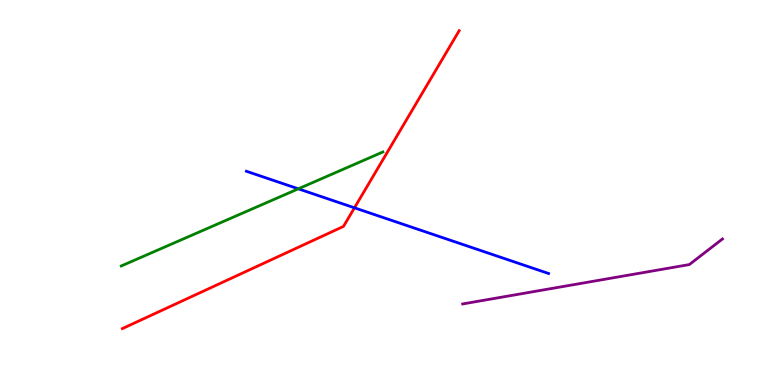[{'lines': ['blue', 'red'], 'intersections': [{'x': 4.57, 'y': 4.6}]}, {'lines': ['green', 'red'], 'intersections': []}, {'lines': ['purple', 'red'], 'intersections': []}, {'lines': ['blue', 'green'], 'intersections': [{'x': 3.85, 'y': 5.1}]}, {'lines': ['blue', 'purple'], 'intersections': []}, {'lines': ['green', 'purple'], 'intersections': []}]